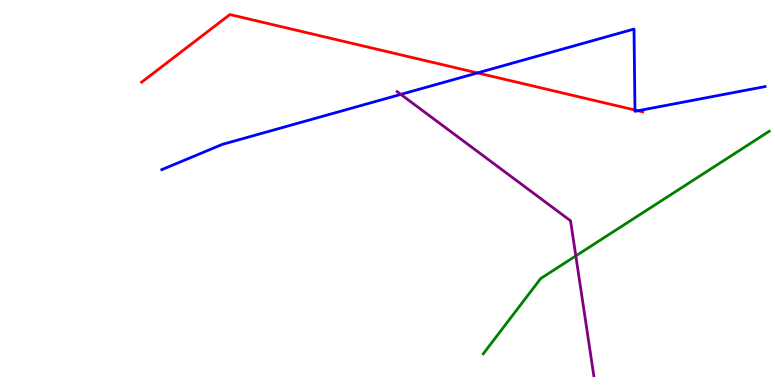[{'lines': ['blue', 'red'], 'intersections': [{'x': 6.16, 'y': 8.11}, {'x': 8.19, 'y': 7.14}, {'x': 8.23, 'y': 7.12}]}, {'lines': ['green', 'red'], 'intersections': []}, {'lines': ['purple', 'red'], 'intersections': []}, {'lines': ['blue', 'green'], 'intersections': []}, {'lines': ['blue', 'purple'], 'intersections': [{'x': 5.17, 'y': 7.55}]}, {'lines': ['green', 'purple'], 'intersections': [{'x': 7.43, 'y': 3.35}]}]